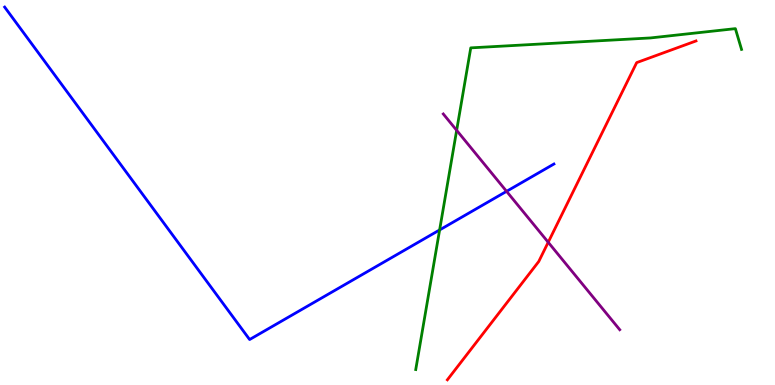[{'lines': ['blue', 'red'], 'intersections': []}, {'lines': ['green', 'red'], 'intersections': []}, {'lines': ['purple', 'red'], 'intersections': [{'x': 7.07, 'y': 3.71}]}, {'lines': ['blue', 'green'], 'intersections': [{'x': 5.67, 'y': 4.03}]}, {'lines': ['blue', 'purple'], 'intersections': [{'x': 6.54, 'y': 5.03}]}, {'lines': ['green', 'purple'], 'intersections': [{'x': 5.89, 'y': 6.62}]}]